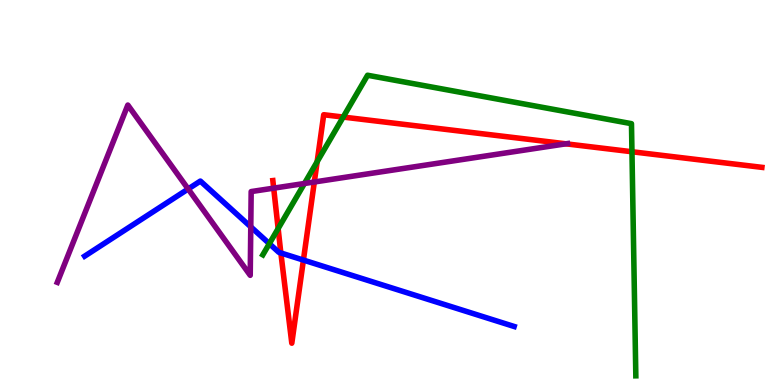[{'lines': ['blue', 'red'], 'intersections': [{'x': 3.62, 'y': 3.43}, {'x': 3.92, 'y': 3.24}]}, {'lines': ['green', 'red'], 'intersections': [{'x': 3.59, 'y': 4.06}, {'x': 4.09, 'y': 5.8}, {'x': 4.43, 'y': 6.96}, {'x': 8.15, 'y': 6.06}]}, {'lines': ['purple', 'red'], 'intersections': [{'x': 3.53, 'y': 5.11}, {'x': 4.06, 'y': 5.27}, {'x': 7.3, 'y': 6.26}]}, {'lines': ['blue', 'green'], 'intersections': [{'x': 3.48, 'y': 3.67}]}, {'lines': ['blue', 'purple'], 'intersections': [{'x': 2.43, 'y': 5.09}, {'x': 3.24, 'y': 4.11}]}, {'lines': ['green', 'purple'], 'intersections': [{'x': 3.93, 'y': 5.23}]}]